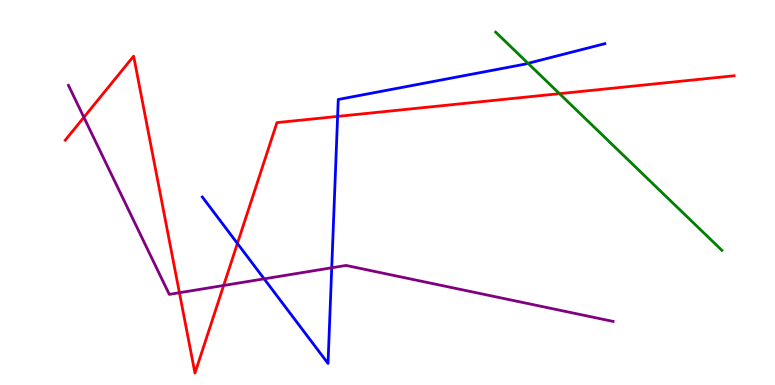[{'lines': ['blue', 'red'], 'intersections': [{'x': 3.06, 'y': 3.68}, {'x': 4.36, 'y': 6.98}]}, {'lines': ['green', 'red'], 'intersections': [{'x': 7.22, 'y': 7.57}]}, {'lines': ['purple', 'red'], 'intersections': [{'x': 1.08, 'y': 6.95}, {'x': 2.32, 'y': 2.4}, {'x': 2.89, 'y': 2.59}]}, {'lines': ['blue', 'green'], 'intersections': [{'x': 6.81, 'y': 8.36}]}, {'lines': ['blue', 'purple'], 'intersections': [{'x': 3.41, 'y': 2.76}, {'x': 4.28, 'y': 3.04}]}, {'lines': ['green', 'purple'], 'intersections': []}]